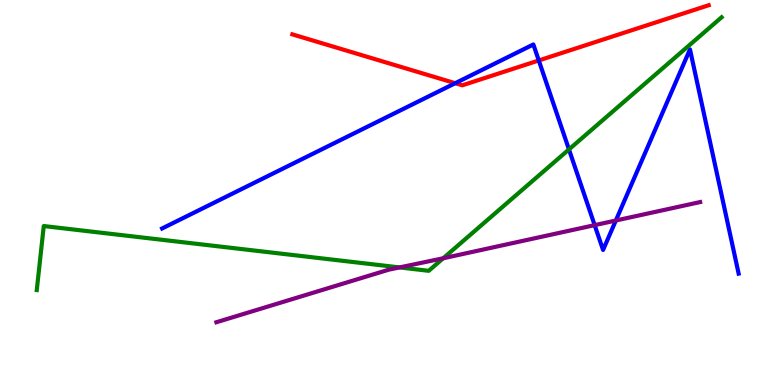[{'lines': ['blue', 'red'], 'intersections': [{'x': 5.87, 'y': 7.84}, {'x': 6.95, 'y': 8.43}]}, {'lines': ['green', 'red'], 'intersections': []}, {'lines': ['purple', 'red'], 'intersections': []}, {'lines': ['blue', 'green'], 'intersections': [{'x': 7.34, 'y': 6.12}]}, {'lines': ['blue', 'purple'], 'intersections': [{'x': 7.67, 'y': 4.15}, {'x': 7.95, 'y': 4.27}]}, {'lines': ['green', 'purple'], 'intersections': [{'x': 5.16, 'y': 3.05}, {'x': 5.72, 'y': 3.29}]}]